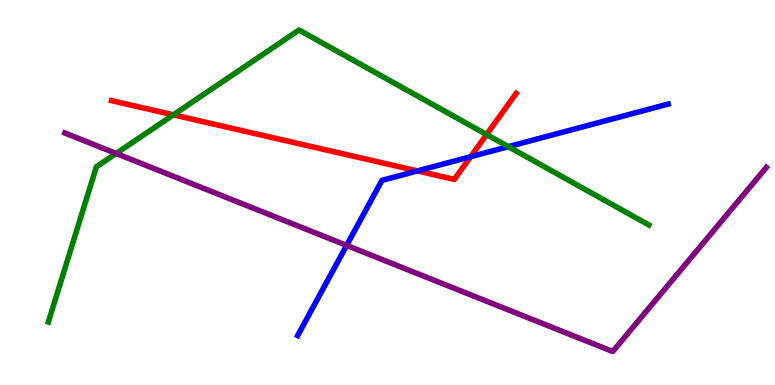[{'lines': ['blue', 'red'], 'intersections': [{'x': 5.39, 'y': 5.56}, {'x': 6.07, 'y': 5.93}]}, {'lines': ['green', 'red'], 'intersections': [{'x': 2.24, 'y': 7.02}, {'x': 6.28, 'y': 6.51}]}, {'lines': ['purple', 'red'], 'intersections': []}, {'lines': ['blue', 'green'], 'intersections': [{'x': 6.56, 'y': 6.19}]}, {'lines': ['blue', 'purple'], 'intersections': [{'x': 4.47, 'y': 3.63}]}, {'lines': ['green', 'purple'], 'intersections': [{'x': 1.5, 'y': 6.01}]}]